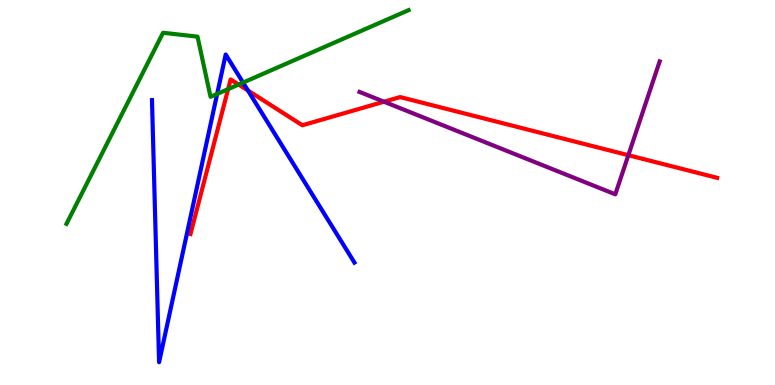[{'lines': ['blue', 'red'], 'intersections': [{'x': 3.2, 'y': 7.65}]}, {'lines': ['green', 'red'], 'intersections': [{'x': 2.94, 'y': 7.69}, {'x': 3.08, 'y': 7.8}]}, {'lines': ['purple', 'red'], 'intersections': [{'x': 4.95, 'y': 7.36}, {'x': 8.11, 'y': 5.97}]}, {'lines': ['blue', 'green'], 'intersections': [{'x': 2.8, 'y': 7.56}, {'x': 3.14, 'y': 7.85}]}, {'lines': ['blue', 'purple'], 'intersections': []}, {'lines': ['green', 'purple'], 'intersections': []}]